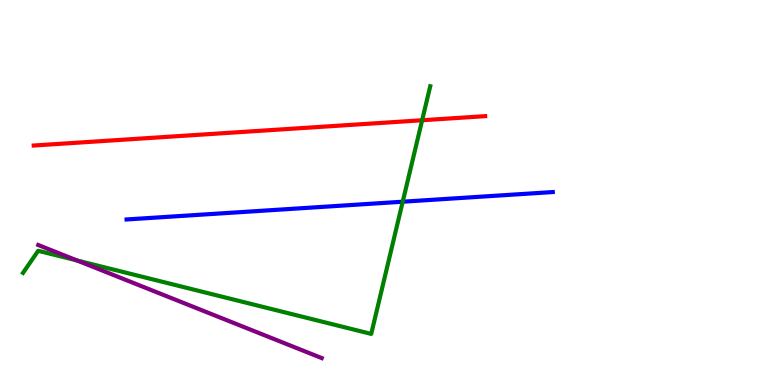[{'lines': ['blue', 'red'], 'intersections': []}, {'lines': ['green', 'red'], 'intersections': [{'x': 5.45, 'y': 6.88}]}, {'lines': ['purple', 'red'], 'intersections': []}, {'lines': ['blue', 'green'], 'intersections': [{'x': 5.2, 'y': 4.76}]}, {'lines': ['blue', 'purple'], 'intersections': []}, {'lines': ['green', 'purple'], 'intersections': [{'x': 0.995, 'y': 3.23}]}]